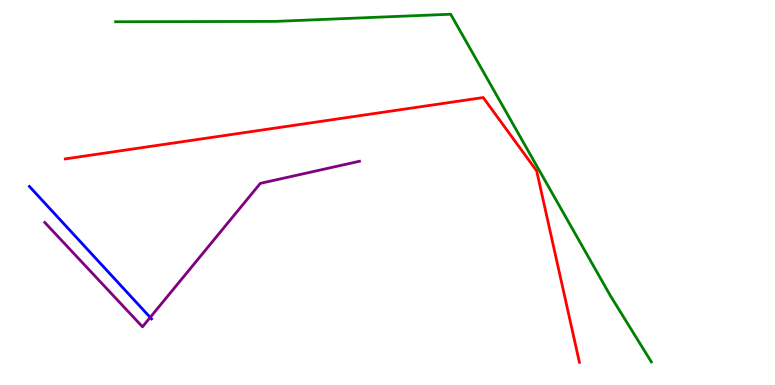[{'lines': ['blue', 'red'], 'intersections': []}, {'lines': ['green', 'red'], 'intersections': []}, {'lines': ['purple', 'red'], 'intersections': []}, {'lines': ['blue', 'green'], 'intersections': []}, {'lines': ['blue', 'purple'], 'intersections': [{'x': 1.94, 'y': 1.76}]}, {'lines': ['green', 'purple'], 'intersections': []}]